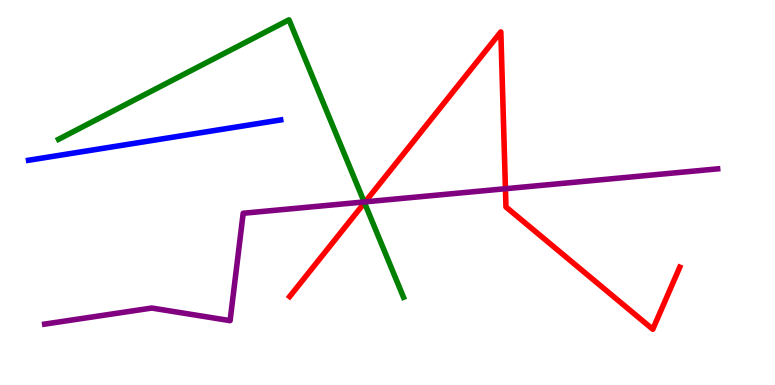[{'lines': ['blue', 'red'], 'intersections': []}, {'lines': ['green', 'red'], 'intersections': [{'x': 4.7, 'y': 4.73}]}, {'lines': ['purple', 'red'], 'intersections': [{'x': 4.71, 'y': 4.76}, {'x': 6.52, 'y': 5.1}]}, {'lines': ['blue', 'green'], 'intersections': []}, {'lines': ['blue', 'purple'], 'intersections': []}, {'lines': ['green', 'purple'], 'intersections': [{'x': 4.7, 'y': 4.75}]}]